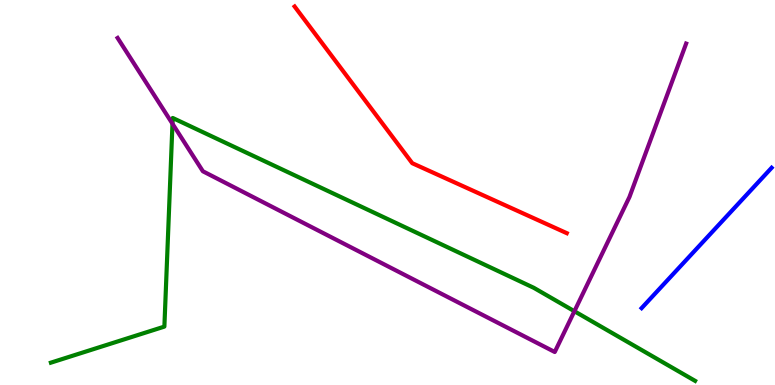[{'lines': ['blue', 'red'], 'intersections': []}, {'lines': ['green', 'red'], 'intersections': []}, {'lines': ['purple', 'red'], 'intersections': []}, {'lines': ['blue', 'green'], 'intersections': []}, {'lines': ['blue', 'purple'], 'intersections': []}, {'lines': ['green', 'purple'], 'intersections': [{'x': 2.23, 'y': 6.79}, {'x': 7.41, 'y': 1.92}]}]